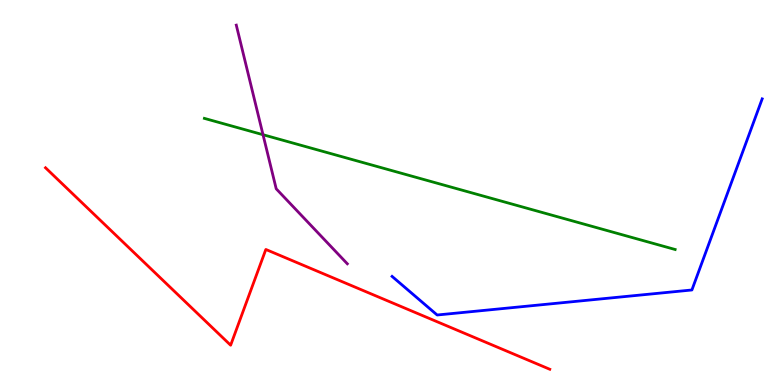[{'lines': ['blue', 'red'], 'intersections': []}, {'lines': ['green', 'red'], 'intersections': []}, {'lines': ['purple', 'red'], 'intersections': []}, {'lines': ['blue', 'green'], 'intersections': []}, {'lines': ['blue', 'purple'], 'intersections': []}, {'lines': ['green', 'purple'], 'intersections': [{'x': 3.39, 'y': 6.5}]}]